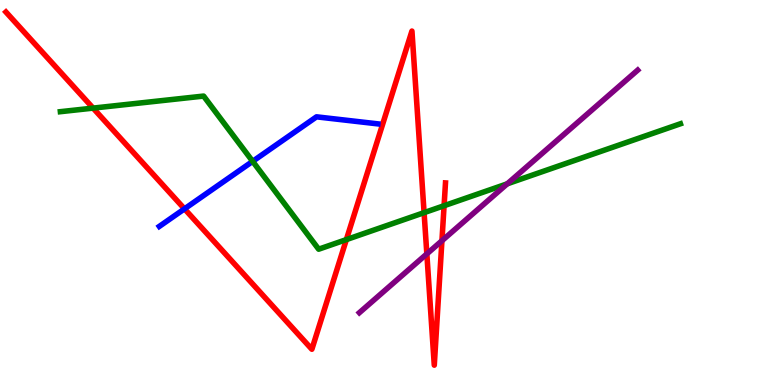[{'lines': ['blue', 'red'], 'intersections': [{'x': 2.38, 'y': 4.58}]}, {'lines': ['green', 'red'], 'intersections': [{'x': 1.2, 'y': 7.19}, {'x': 4.47, 'y': 3.78}, {'x': 5.47, 'y': 4.48}, {'x': 5.73, 'y': 4.66}]}, {'lines': ['purple', 'red'], 'intersections': [{'x': 5.51, 'y': 3.41}, {'x': 5.7, 'y': 3.75}]}, {'lines': ['blue', 'green'], 'intersections': [{'x': 3.26, 'y': 5.81}]}, {'lines': ['blue', 'purple'], 'intersections': []}, {'lines': ['green', 'purple'], 'intersections': [{'x': 6.55, 'y': 5.23}]}]